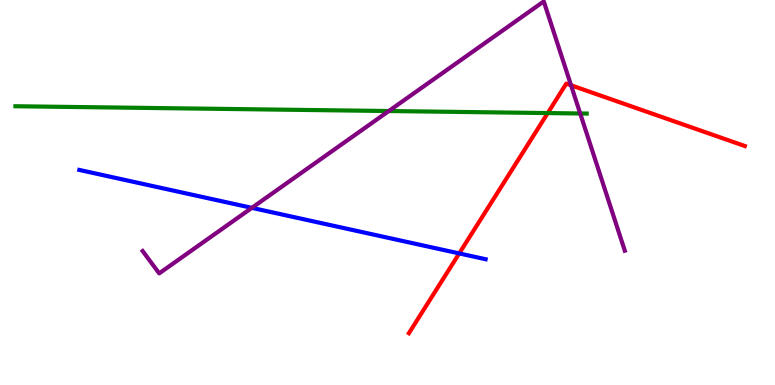[{'lines': ['blue', 'red'], 'intersections': [{'x': 5.93, 'y': 3.42}]}, {'lines': ['green', 'red'], 'intersections': [{'x': 7.07, 'y': 7.06}]}, {'lines': ['purple', 'red'], 'intersections': [{'x': 7.37, 'y': 7.79}]}, {'lines': ['blue', 'green'], 'intersections': []}, {'lines': ['blue', 'purple'], 'intersections': [{'x': 3.25, 'y': 4.6}]}, {'lines': ['green', 'purple'], 'intersections': [{'x': 5.02, 'y': 7.12}, {'x': 7.49, 'y': 7.05}]}]